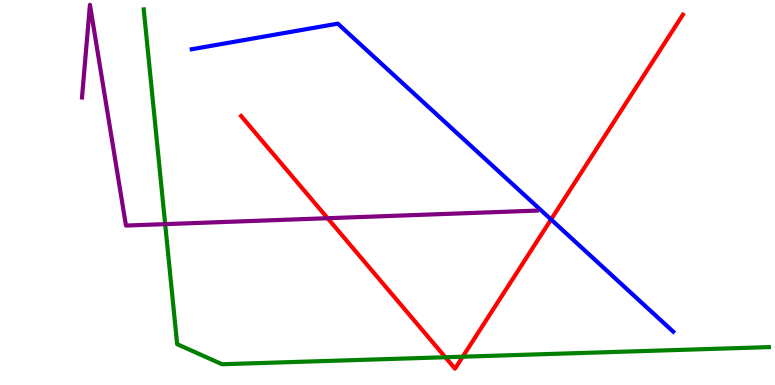[{'lines': ['blue', 'red'], 'intersections': [{'x': 7.11, 'y': 4.3}]}, {'lines': ['green', 'red'], 'intersections': [{'x': 5.75, 'y': 0.721}, {'x': 5.97, 'y': 0.735}]}, {'lines': ['purple', 'red'], 'intersections': [{'x': 4.23, 'y': 4.33}]}, {'lines': ['blue', 'green'], 'intersections': []}, {'lines': ['blue', 'purple'], 'intersections': []}, {'lines': ['green', 'purple'], 'intersections': [{'x': 2.13, 'y': 4.18}]}]